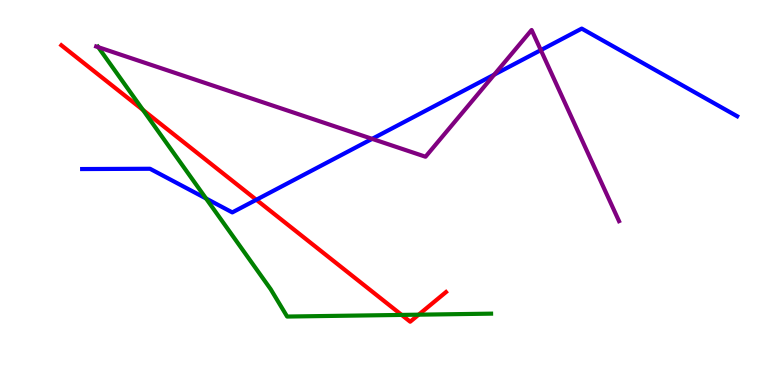[{'lines': ['blue', 'red'], 'intersections': [{'x': 3.31, 'y': 4.81}]}, {'lines': ['green', 'red'], 'intersections': [{'x': 1.84, 'y': 7.14}, {'x': 5.18, 'y': 1.82}, {'x': 5.4, 'y': 1.83}]}, {'lines': ['purple', 'red'], 'intersections': []}, {'lines': ['blue', 'green'], 'intersections': [{'x': 2.66, 'y': 4.84}]}, {'lines': ['blue', 'purple'], 'intersections': [{'x': 4.8, 'y': 6.39}, {'x': 6.38, 'y': 8.06}, {'x': 6.98, 'y': 8.7}]}, {'lines': ['green', 'purple'], 'intersections': [{'x': 1.27, 'y': 8.77}]}]